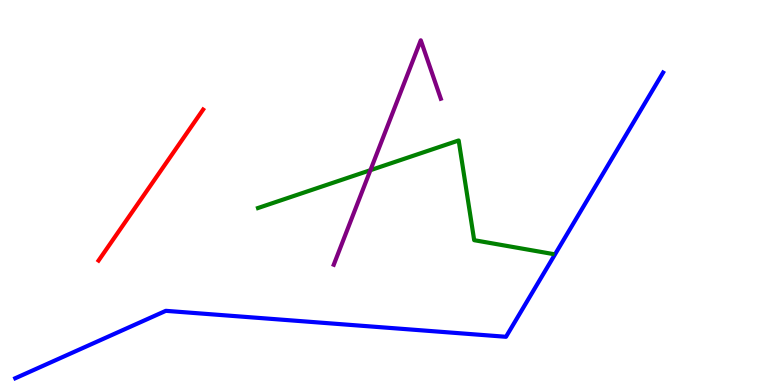[{'lines': ['blue', 'red'], 'intersections': []}, {'lines': ['green', 'red'], 'intersections': []}, {'lines': ['purple', 'red'], 'intersections': []}, {'lines': ['blue', 'green'], 'intersections': []}, {'lines': ['blue', 'purple'], 'intersections': []}, {'lines': ['green', 'purple'], 'intersections': [{'x': 4.78, 'y': 5.58}]}]